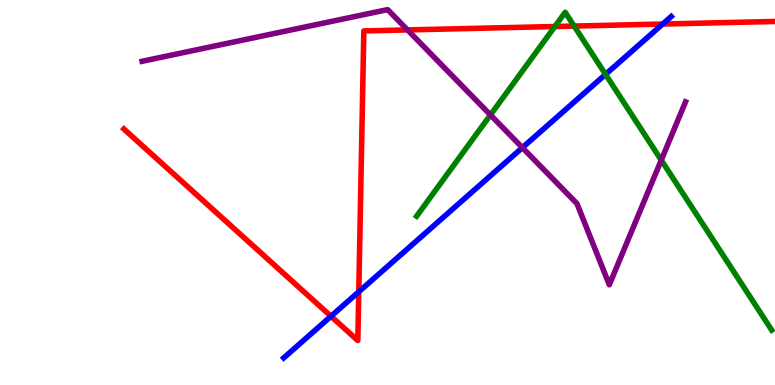[{'lines': ['blue', 'red'], 'intersections': [{'x': 4.27, 'y': 1.79}, {'x': 4.63, 'y': 2.42}, {'x': 8.55, 'y': 9.38}]}, {'lines': ['green', 'red'], 'intersections': [{'x': 7.16, 'y': 9.31}, {'x': 7.41, 'y': 9.32}]}, {'lines': ['purple', 'red'], 'intersections': [{'x': 5.26, 'y': 9.22}]}, {'lines': ['blue', 'green'], 'intersections': [{'x': 7.81, 'y': 8.07}]}, {'lines': ['blue', 'purple'], 'intersections': [{'x': 6.74, 'y': 6.16}]}, {'lines': ['green', 'purple'], 'intersections': [{'x': 6.33, 'y': 7.02}, {'x': 8.53, 'y': 5.84}]}]